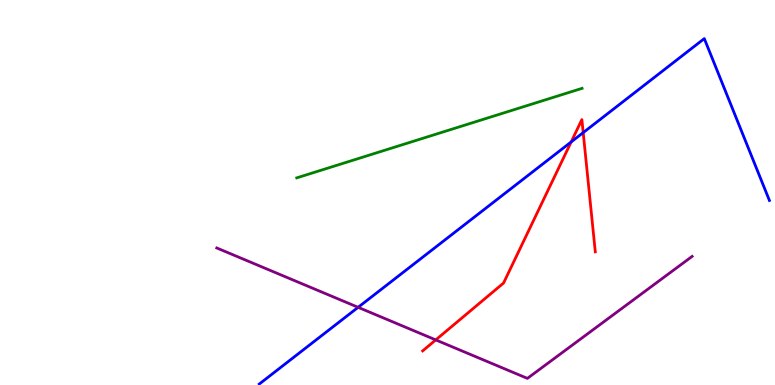[{'lines': ['blue', 'red'], 'intersections': [{'x': 7.37, 'y': 6.31}, {'x': 7.53, 'y': 6.56}]}, {'lines': ['green', 'red'], 'intersections': []}, {'lines': ['purple', 'red'], 'intersections': [{'x': 5.62, 'y': 1.17}]}, {'lines': ['blue', 'green'], 'intersections': []}, {'lines': ['blue', 'purple'], 'intersections': [{'x': 4.62, 'y': 2.02}]}, {'lines': ['green', 'purple'], 'intersections': []}]